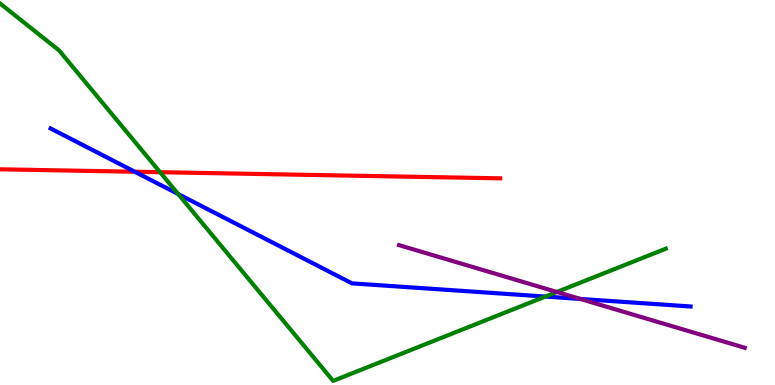[{'lines': ['blue', 'red'], 'intersections': [{'x': 1.74, 'y': 5.54}]}, {'lines': ['green', 'red'], 'intersections': [{'x': 2.07, 'y': 5.53}]}, {'lines': ['purple', 'red'], 'intersections': []}, {'lines': ['blue', 'green'], 'intersections': [{'x': 2.3, 'y': 4.96}, {'x': 7.04, 'y': 2.3}]}, {'lines': ['blue', 'purple'], 'intersections': [{'x': 7.49, 'y': 2.23}]}, {'lines': ['green', 'purple'], 'intersections': [{'x': 7.19, 'y': 2.42}]}]